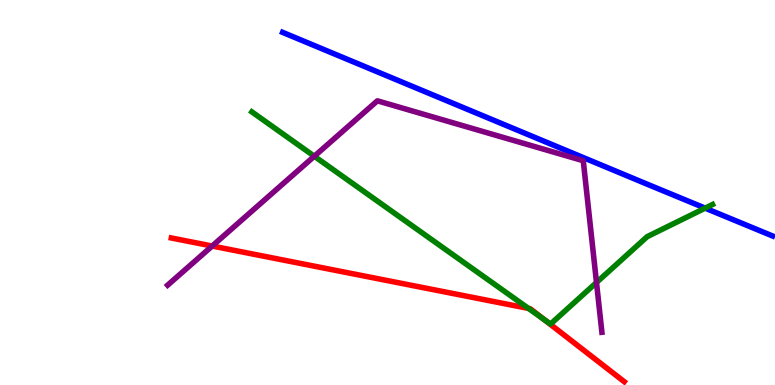[{'lines': ['blue', 'red'], 'intersections': []}, {'lines': ['green', 'red'], 'intersections': [{'x': 6.82, 'y': 1.99}, {'x': 7.02, 'y': 1.7}]}, {'lines': ['purple', 'red'], 'intersections': [{'x': 2.74, 'y': 3.61}]}, {'lines': ['blue', 'green'], 'intersections': [{'x': 9.1, 'y': 4.59}]}, {'lines': ['blue', 'purple'], 'intersections': []}, {'lines': ['green', 'purple'], 'intersections': [{'x': 4.06, 'y': 5.94}, {'x': 7.7, 'y': 2.66}]}]